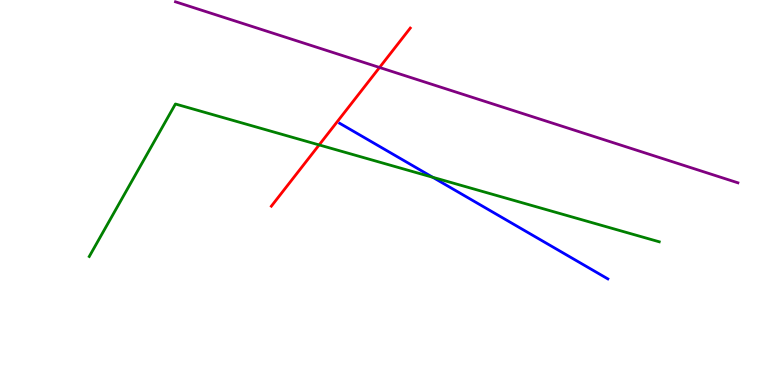[{'lines': ['blue', 'red'], 'intersections': []}, {'lines': ['green', 'red'], 'intersections': [{'x': 4.12, 'y': 6.24}]}, {'lines': ['purple', 'red'], 'intersections': [{'x': 4.9, 'y': 8.25}]}, {'lines': ['blue', 'green'], 'intersections': [{'x': 5.58, 'y': 5.4}]}, {'lines': ['blue', 'purple'], 'intersections': []}, {'lines': ['green', 'purple'], 'intersections': []}]